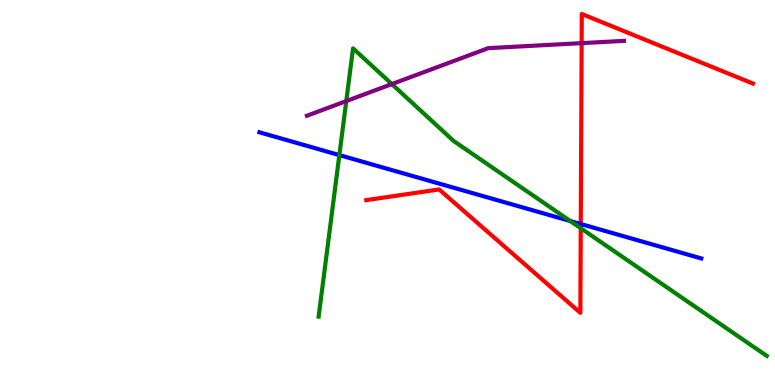[{'lines': ['blue', 'red'], 'intersections': [{'x': 7.49, 'y': 4.18}]}, {'lines': ['green', 'red'], 'intersections': [{'x': 7.49, 'y': 4.07}]}, {'lines': ['purple', 'red'], 'intersections': [{'x': 7.5, 'y': 8.88}]}, {'lines': ['blue', 'green'], 'intersections': [{'x': 4.38, 'y': 5.97}, {'x': 7.36, 'y': 4.26}]}, {'lines': ['blue', 'purple'], 'intersections': []}, {'lines': ['green', 'purple'], 'intersections': [{'x': 4.47, 'y': 7.37}, {'x': 5.06, 'y': 7.82}]}]